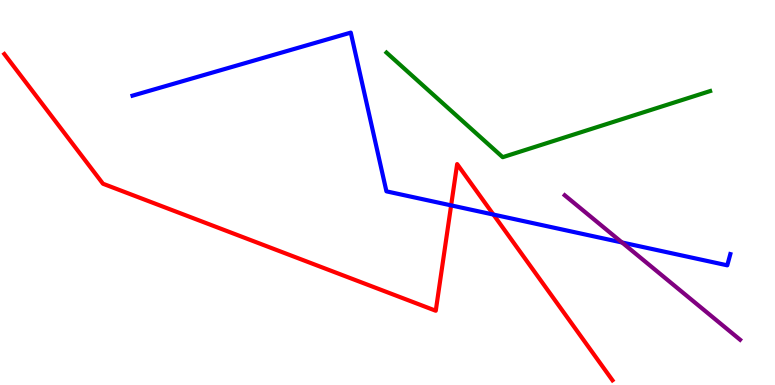[{'lines': ['blue', 'red'], 'intersections': [{'x': 5.82, 'y': 4.67}, {'x': 6.37, 'y': 4.43}]}, {'lines': ['green', 'red'], 'intersections': []}, {'lines': ['purple', 'red'], 'intersections': []}, {'lines': ['blue', 'green'], 'intersections': []}, {'lines': ['blue', 'purple'], 'intersections': [{'x': 8.03, 'y': 3.7}]}, {'lines': ['green', 'purple'], 'intersections': []}]